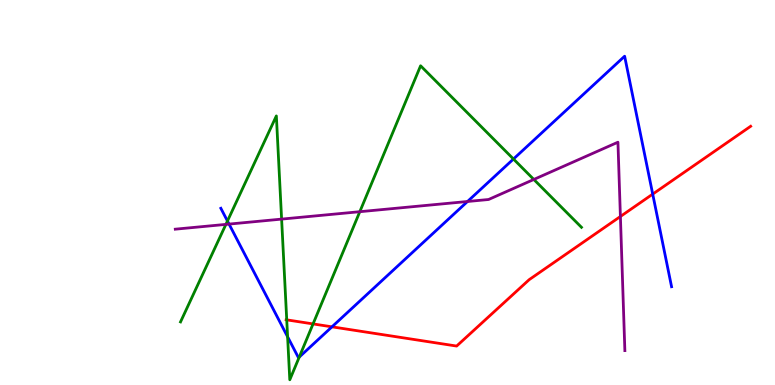[{'lines': ['blue', 'red'], 'intersections': [{'x': 4.28, 'y': 1.51}, {'x': 8.42, 'y': 4.96}]}, {'lines': ['green', 'red'], 'intersections': [{'x': 3.7, 'y': 1.69}, {'x': 4.04, 'y': 1.59}]}, {'lines': ['purple', 'red'], 'intersections': [{'x': 8.01, 'y': 4.38}]}, {'lines': ['blue', 'green'], 'intersections': [{'x': 2.94, 'y': 4.26}, {'x': 3.71, 'y': 1.25}, {'x': 3.86, 'y': 0.725}, {'x': 6.63, 'y': 5.87}]}, {'lines': ['blue', 'purple'], 'intersections': [{'x': 2.96, 'y': 4.18}, {'x': 6.03, 'y': 4.77}]}, {'lines': ['green', 'purple'], 'intersections': [{'x': 2.91, 'y': 4.17}, {'x': 3.63, 'y': 4.31}, {'x': 4.64, 'y': 4.5}, {'x': 6.89, 'y': 5.34}]}]